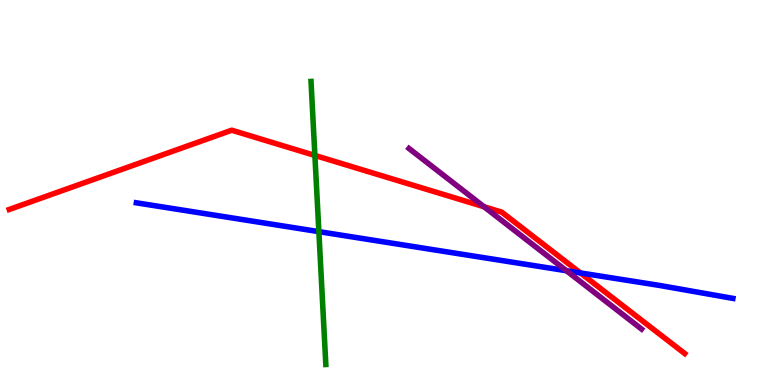[{'lines': ['blue', 'red'], 'intersections': [{'x': 7.49, 'y': 2.91}]}, {'lines': ['green', 'red'], 'intersections': [{'x': 4.06, 'y': 5.96}]}, {'lines': ['purple', 'red'], 'intersections': [{'x': 6.25, 'y': 4.63}]}, {'lines': ['blue', 'green'], 'intersections': [{'x': 4.11, 'y': 3.98}]}, {'lines': ['blue', 'purple'], 'intersections': [{'x': 7.31, 'y': 2.97}]}, {'lines': ['green', 'purple'], 'intersections': []}]